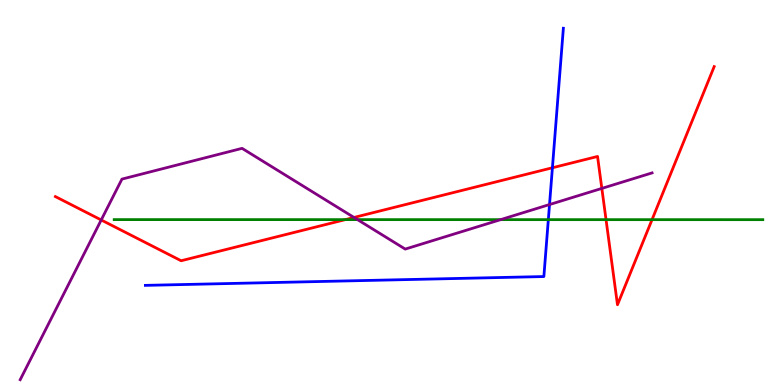[{'lines': ['blue', 'red'], 'intersections': [{'x': 7.13, 'y': 5.64}]}, {'lines': ['green', 'red'], 'intersections': [{'x': 4.46, 'y': 4.3}, {'x': 7.82, 'y': 4.29}, {'x': 8.41, 'y': 4.29}]}, {'lines': ['purple', 'red'], 'intersections': [{'x': 1.31, 'y': 4.29}, {'x': 4.57, 'y': 4.35}, {'x': 7.77, 'y': 5.11}]}, {'lines': ['blue', 'green'], 'intersections': [{'x': 7.08, 'y': 4.29}]}, {'lines': ['blue', 'purple'], 'intersections': [{'x': 7.09, 'y': 4.69}]}, {'lines': ['green', 'purple'], 'intersections': [{'x': 4.61, 'y': 4.3}, {'x': 6.46, 'y': 4.3}]}]